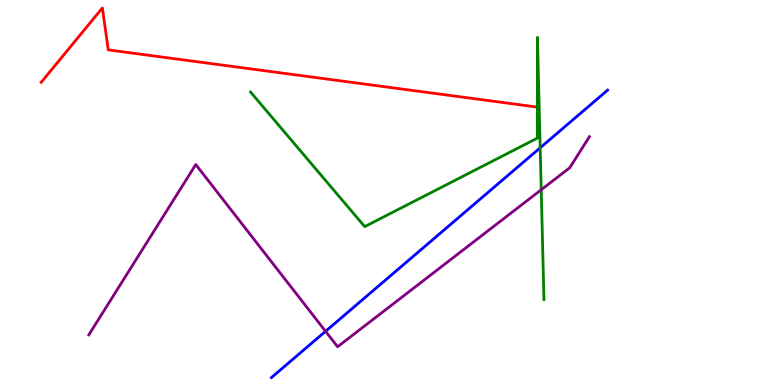[{'lines': ['blue', 'red'], 'intersections': []}, {'lines': ['green', 'red'], 'intersections': [{'x': 6.93, 'y': 7.22}]}, {'lines': ['purple', 'red'], 'intersections': []}, {'lines': ['blue', 'green'], 'intersections': [{'x': 6.97, 'y': 6.16}]}, {'lines': ['blue', 'purple'], 'intersections': [{'x': 4.2, 'y': 1.39}]}, {'lines': ['green', 'purple'], 'intersections': [{'x': 6.98, 'y': 5.07}]}]